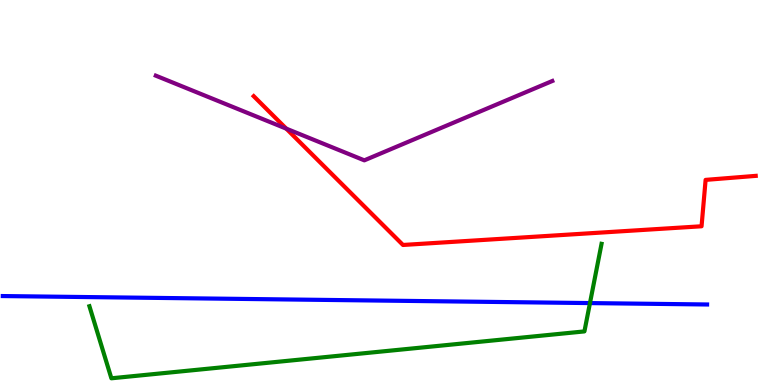[{'lines': ['blue', 'red'], 'intersections': []}, {'lines': ['green', 'red'], 'intersections': []}, {'lines': ['purple', 'red'], 'intersections': [{'x': 3.69, 'y': 6.66}]}, {'lines': ['blue', 'green'], 'intersections': [{'x': 7.61, 'y': 2.13}]}, {'lines': ['blue', 'purple'], 'intersections': []}, {'lines': ['green', 'purple'], 'intersections': []}]